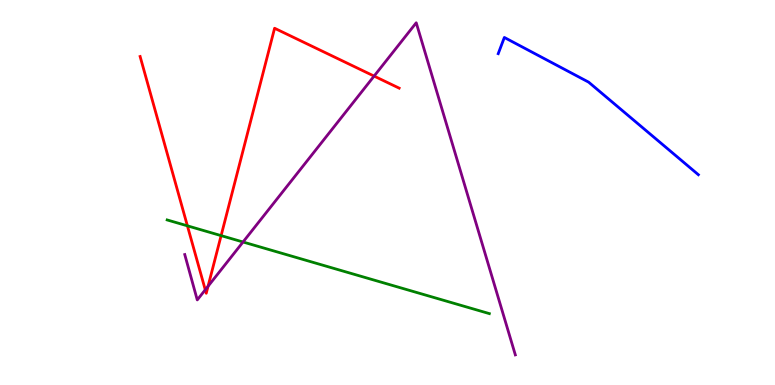[{'lines': ['blue', 'red'], 'intersections': []}, {'lines': ['green', 'red'], 'intersections': [{'x': 2.42, 'y': 4.13}, {'x': 2.85, 'y': 3.88}]}, {'lines': ['purple', 'red'], 'intersections': [{'x': 2.65, 'y': 2.47}, {'x': 2.68, 'y': 2.56}, {'x': 4.83, 'y': 8.02}]}, {'lines': ['blue', 'green'], 'intersections': []}, {'lines': ['blue', 'purple'], 'intersections': []}, {'lines': ['green', 'purple'], 'intersections': [{'x': 3.14, 'y': 3.71}]}]